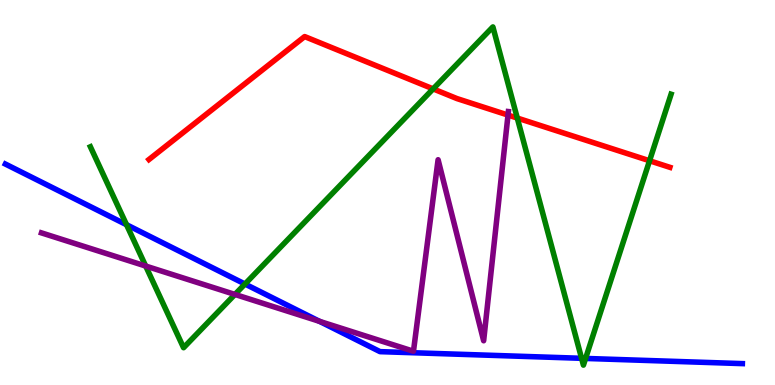[{'lines': ['blue', 'red'], 'intersections': []}, {'lines': ['green', 'red'], 'intersections': [{'x': 5.59, 'y': 7.69}, {'x': 6.67, 'y': 6.93}, {'x': 8.38, 'y': 5.82}]}, {'lines': ['purple', 'red'], 'intersections': [{'x': 6.55, 'y': 7.01}]}, {'lines': ['blue', 'green'], 'intersections': [{'x': 1.63, 'y': 4.16}, {'x': 3.16, 'y': 2.62}, {'x': 7.5, 'y': 0.693}, {'x': 7.56, 'y': 0.69}]}, {'lines': ['blue', 'purple'], 'intersections': [{'x': 4.12, 'y': 1.65}]}, {'lines': ['green', 'purple'], 'intersections': [{'x': 1.88, 'y': 3.09}, {'x': 3.03, 'y': 2.35}]}]